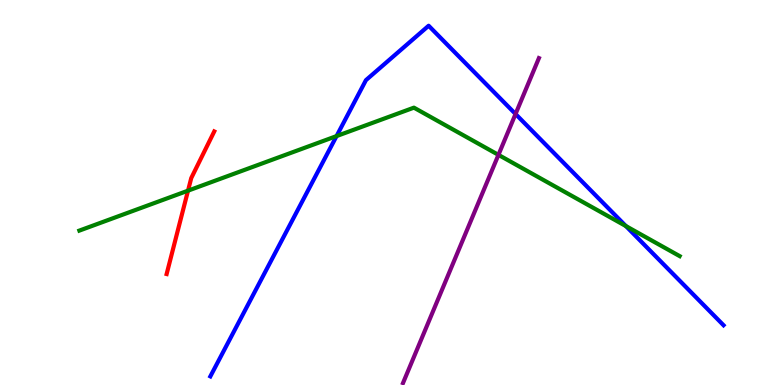[{'lines': ['blue', 'red'], 'intersections': []}, {'lines': ['green', 'red'], 'intersections': [{'x': 2.43, 'y': 5.05}]}, {'lines': ['purple', 'red'], 'intersections': []}, {'lines': ['blue', 'green'], 'intersections': [{'x': 4.34, 'y': 6.47}, {'x': 8.08, 'y': 4.13}]}, {'lines': ['blue', 'purple'], 'intersections': [{'x': 6.65, 'y': 7.04}]}, {'lines': ['green', 'purple'], 'intersections': [{'x': 6.43, 'y': 5.98}]}]